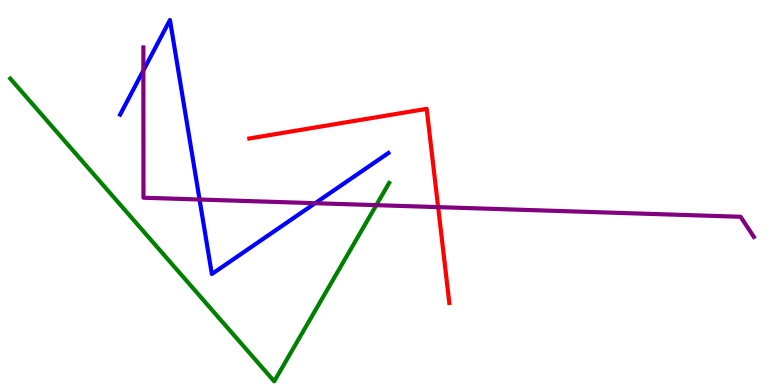[{'lines': ['blue', 'red'], 'intersections': []}, {'lines': ['green', 'red'], 'intersections': []}, {'lines': ['purple', 'red'], 'intersections': [{'x': 5.65, 'y': 4.62}]}, {'lines': ['blue', 'green'], 'intersections': []}, {'lines': ['blue', 'purple'], 'intersections': [{'x': 1.85, 'y': 8.17}, {'x': 2.57, 'y': 4.82}, {'x': 4.07, 'y': 4.72}]}, {'lines': ['green', 'purple'], 'intersections': [{'x': 4.86, 'y': 4.67}]}]